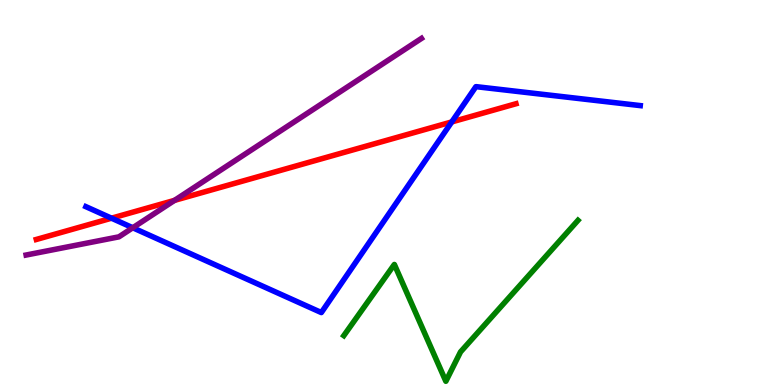[{'lines': ['blue', 'red'], 'intersections': [{'x': 1.44, 'y': 4.33}, {'x': 5.83, 'y': 6.83}]}, {'lines': ['green', 'red'], 'intersections': []}, {'lines': ['purple', 'red'], 'intersections': [{'x': 2.25, 'y': 4.8}]}, {'lines': ['blue', 'green'], 'intersections': []}, {'lines': ['blue', 'purple'], 'intersections': [{'x': 1.71, 'y': 4.08}]}, {'lines': ['green', 'purple'], 'intersections': []}]